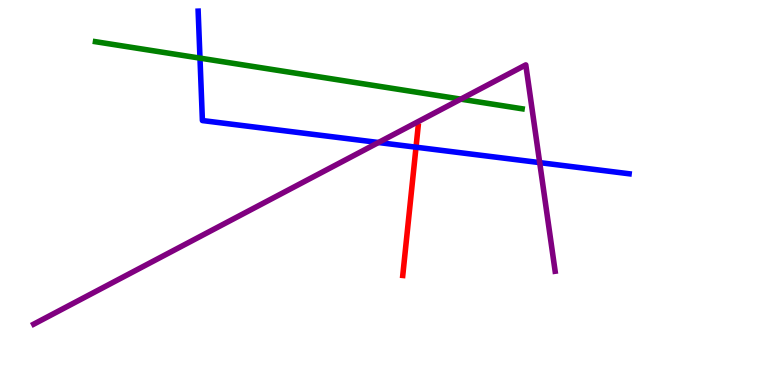[{'lines': ['blue', 'red'], 'intersections': [{'x': 5.37, 'y': 6.18}]}, {'lines': ['green', 'red'], 'intersections': []}, {'lines': ['purple', 'red'], 'intersections': []}, {'lines': ['blue', 'green'], 'intersections': [{'x': 2.58, 'y': 8.49}]}, {'lines': ['blue', 'purple'], 'intersections': [{'x': 4.88, 'y': 6.3}, {'x': 6.96, 'y': 5.78}]}, {'lines': ['green', 'purple'], 'intersections': [{'x': 5.95, 'y': 7.42}]}]